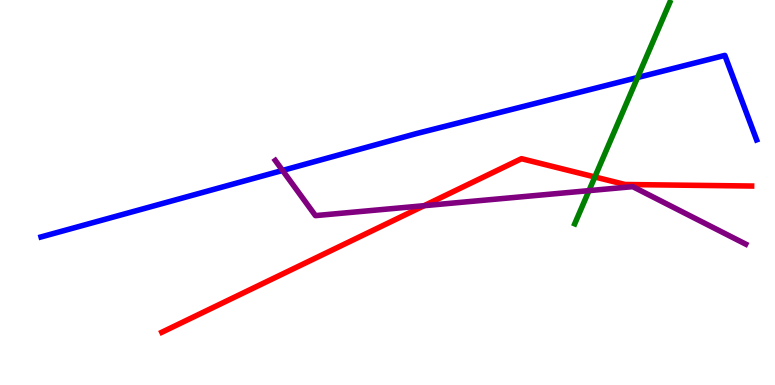[{'lines': ['blue', 'red'], 'intersections': []}, {'lines': ['green', 'red'], 'intersections': [{'x': 7.68, 'y': 5.4}]}, {'lines': ['purple', 'red'], 'intersections': [{'x': 5.47, 'y': 4.66}]}, {'lines': ['blue', 'green'], 'intersections': [{'x': 8.23, 'y': 7.99}]}, {'lines': ['blue', 'purple'], 'intersections': [{'x': 3.65, 'y': 5.57}]}, {'lines': ['green', 'purple'], 'intersections': [{'x': 7.6, 'y': 5.05}]}]